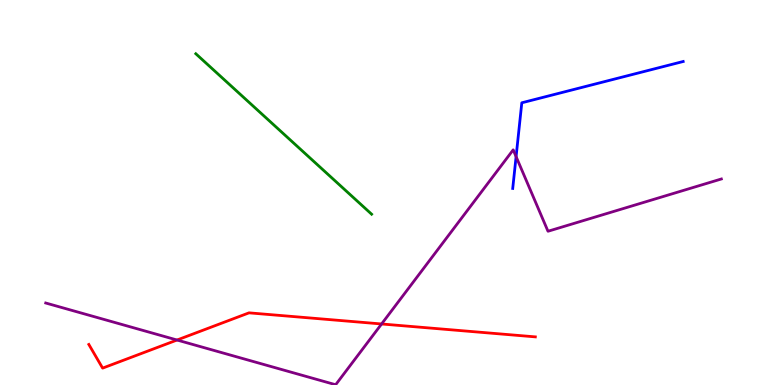[{'lines': ['blue', 'red'], 'intersections': []}, {'lines': ['green', 'red'], 'intersections': []}, {'lines': ['purple', 'red'], 'intersections': [{'x': 2.28, 'y': 1.17}, {'x': 4.92, 'y': 1.59}]}, {'lines': ['blue', 'green'], 'intersections': []}, {'lines': ['blue', 'purple'], 'intersections': [{'x': 6.66, 'y': 5.93}]}, {'lines': ['green', 'purple'], 'intersections': []}]